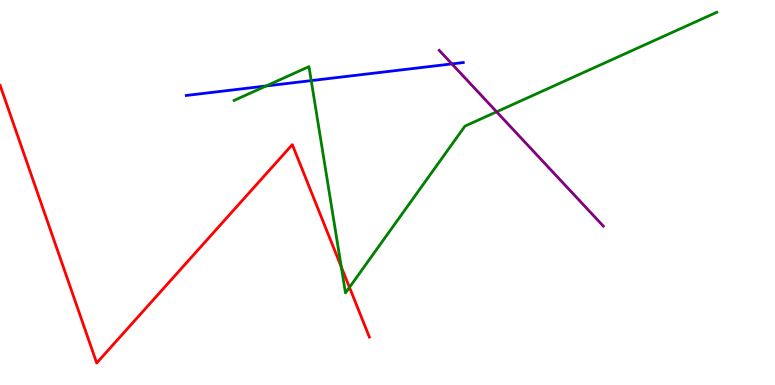[{'lines': ['blue', 'red'], 'intersections': []}, {'lines': ['green', 'red'], 'intersections': [{'x': 4.4, 'y': 3.07}, {'x': 4.51, 'y': 2.54}]}, {'lines': ['purple', 'red'], 'intersections': []}, {'lines': ['blue', 'green'], 'intersections': [{'x': 3.43, 'y': 7.77}, {'x': 4.02, 'y': 7.91}]}, {'lines': ['blue', 'purple'], 'intersections': [{'x': 5.83, 'y': 8.34}]}, {'lines': ['green', 'purple'], 'intersections': [{'x': 6.41, 'y': 7.1}]}]